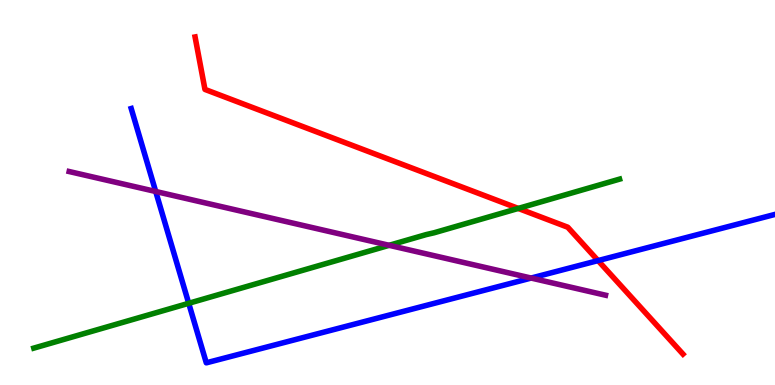[{'lines': ['blue', 'red'], 'intersections': [{'x': 7.72, 'y': 3.23}]}, {'lines': ['green', 'red'], 'intersections': [{'x': 6.69, 'y': 4.59}]}, {'lines': ['purple', 'red'], 'intersections': []}, {'lines': ['blue', 'green'], 'intersections': [{'x': 2.44, 'y': 2.12}]}, {'lines': ['blue', 'purple'], 'intersections': [{'x': 2.01, 'y': 5.03}, {'x': 6.85, 'y': 2.78}]}, {'lines': ['green', 'purple'], 'intersections': [{'x': 5.02, 'y': 3.63}]}]